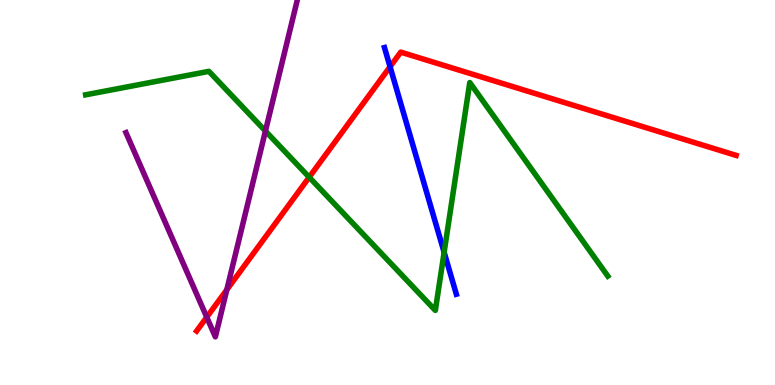[{'lines': ['blue', 'red'], 'intersections': [{'x': 5.03, 'y': 8.27}]}, {'lines': ['green', 'red'], 'intersections': [{'x': 3.99, 'y': 5.4}]}, {'lines': ['purple', 'red'], 'intersections': [{'x': 2.67, 'y': 1.76}, {'x': 2.93, 'y': 2.47}]}, {'lines': ['blue', 'green'], 'intersections': [{'x': 5.73, 'y': 3.45}]}, {'lines': ['blue', 'purple'], 'intersections': []}, {'lines': ['green', 'purple'], 'intersections': [{'x': 3.42, 'y': 6.6}]}]